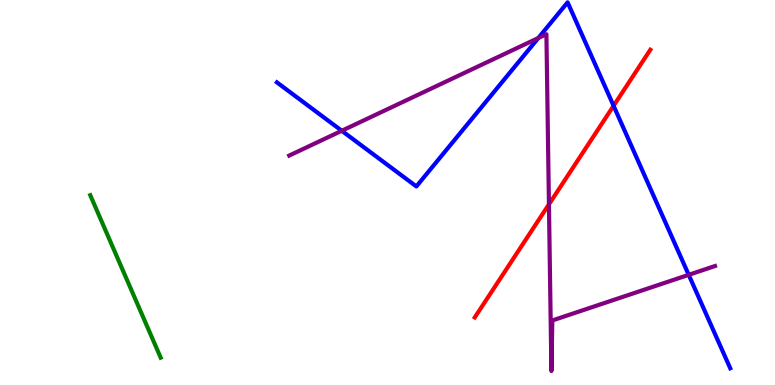[{'lines': ['blue', 'red'], 'intersections': [{'x': 7.92, 'y': 7.25}]}, {'lines': ['green', 'red'], 'intersections': []}, {'lines': ['purple', 'red'], 'intersections': [{'x': 7.08, 'y': 4.69}]}, {'lines': ['blue', 'green'], 'intersections': []}, {'lines': ['blue', 'purple'], 'intersections': [{'x': 4.41, 'y': 6.6}, {'x': 6.95, 'y': 9.01}, {'x': 8.89, 'y': 2.86}]}, {'lines': ['green', 'purple'], 'intersections': []}]